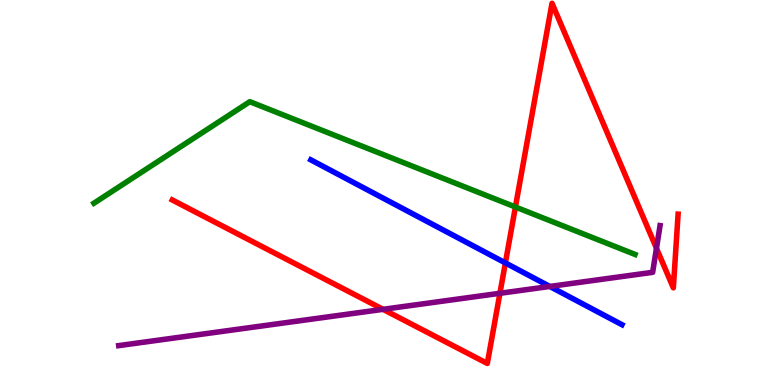[{'lines': ['blue', 'red'], 'intersections': [{'x': 6.52, 'y': 3.17}]}, {'lines': ['green', 'red'], 'intersections': [{'x': 6.65, 'y': 4.62}]}, {'lines': ['purple', 'red'], 'intersections': [{'x': 4.94, 'y': 1.97}, {'x': 6.45, 'y': 2.38}, {'x': 8.47, 'y': 3.55}]}, {'lines': ['blue', 'green'], 'intersections': []}, {'lines': ['blue', 'purple'], 'intersections': [{'x': 7.09, 'y': 2.56}]}, {'lines': ['green', 'purple'], 'intersections': []}]